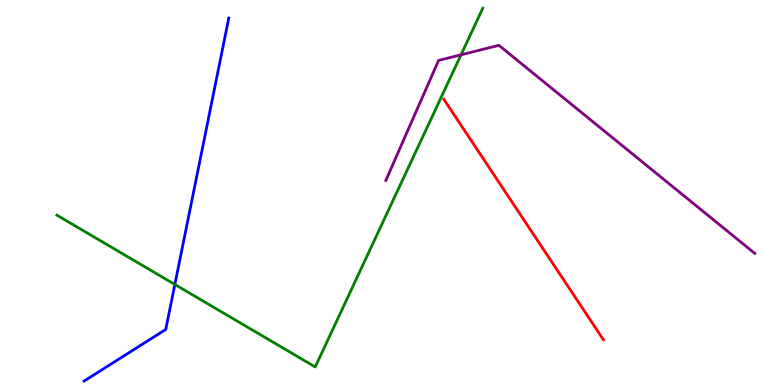[{'lines': ['blue', 'red'], 'intersections': []}, {'lines': ['green', 'red'], 'intersections': []}, {'lines': ['purple', 'red'], 'intersections': []}, {'lines': ['blue', 'green'], 'intersections': [{'x': 2.26, 'y': 2.61}]}, {'lines': ['blue', 'purple'], 'intersections': []}, {'lines': ['green', 'purple'], 'intersections': [{'x': 5.95, 'y': 8.58}]}]